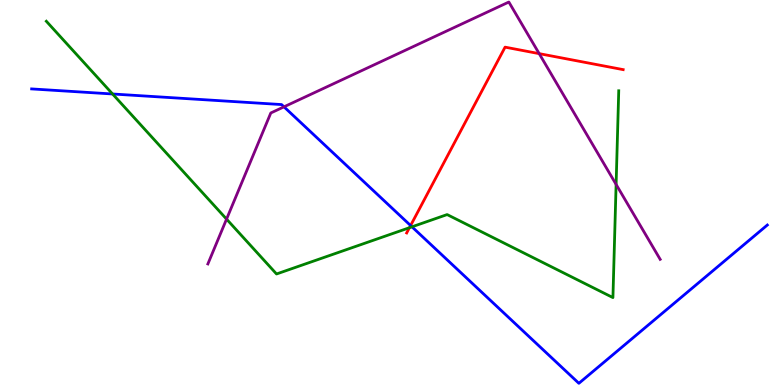[{'lines': ['blue', 'red'], 'intersections': [{'x': 5.3, 'y': 4.14}]}, {'lines': ['green', 'red'], 'intersections': [{'x': 5.28, 'y': 4.09}]}, {'lines': ['purple', 'red'], 'intersections': [{'x': 6.96, 'y': 8.61}]}, {'lines': ['blue', 'green'], 'intersections': [{'x': 1.45, 'y': 7.56}, {'x': 5.32, 'y': 4.11}]}, {'lines': ['blue', 'purple'], 'intersections': [{'x': 3.66, 'y': 7.23}]}, {'lines': ['green', 'purple'], 'intersections': [{'x': 2.92, 'y': 4.31}, {'x': 7.95, 'y': 5.21}]}]